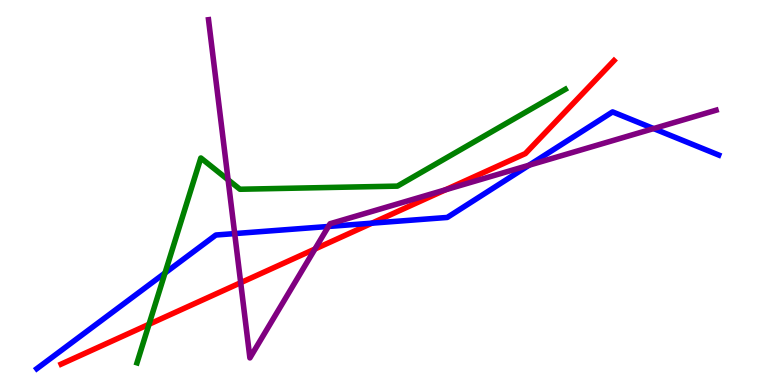[{'lines': ['blue', 'red'], 'intersections': [{'x': 4.8, 'y': 4.2}]}, {'lines': ['green', 'red'], 'intersections': [{'x': 1.92, 'y': 1.58}]}, {'lines': ['purple', 'red'], 'intersections': [{'x': 3.11, 'y': 2.66}, {'x': 4.06, 'y': 3.53}, {'x': 5.75, 'y': 5.07}]}, {'lines': ['blue', 'green'], 'intersections': [{'x': 2.13, 'y': 2.91}]}, {'lines': ['blue', 'purple'], 'intersections': [{'x': 3.03, 'y': 3.93}, {'x': 4.24, 'y': 4.12}, {'x': 6.83, 'y': 5.71}, {'x': 8.43, 'y': 6.66}]}, {'lines': ['green', 'purple'], 'intersections': [{'x': 2.94, 'y': 5.33}]}]